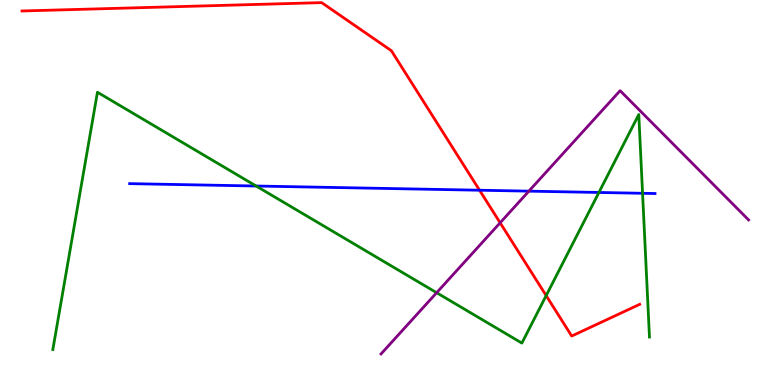[{'lines': ['blue', 'red'], 'intersections': [{'x': 6.19, 'y': 5.06}]}, {'lines': ['green', 'red'], 'intersections': [{'x': 7.05, 'y': 2.32}]}, {'lines': ['purple', 'red'], 'intersections': [{'x': 6.45, 'y': 4.21}]}, {'lines': ['blue', 'green'], 'intersections': [{'x': 3.3, 'y': 5.17}, {'x': 7.73, 'y': 5.0}, {'x': 8.29, 'y': 4.98}]}, {'lines': ['blue', 'purple'], 'intersections': [{'x': 6.82, 'y': 5.04}]}, {'lines': ['green', 'purple'], 'intersections': [{'x': 5.63, 'y': 2.4}]}]